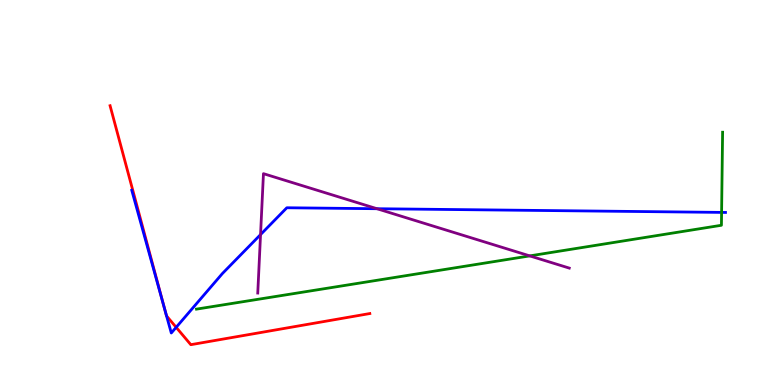[{'lines': ['blue', 'red'], 'intersections': [{'x': 2.12, 'y': 1.99}, {'x': 2.15, 'y': 1.79}, {'x': 2.27, 'y': 1.5}]}, {'lines': ['green', 'red'], 'intersections': []}, {'lines': ['purple', 'red'], 'intersections': []}, {'lines': ['blue', 'green'], 'intersections': [{'x': 9.31, 'y': 4.48}]}, {'lines': ['blue', 'purple'], 'intersections': [{'x': 3.36, 'y': 3.91}, {'x': 4.86, 'y': 4.58}]}, {'lines': ['green', 'purple'], 'intersections': [{'x': 6.84, 'y': 3.35}]}]